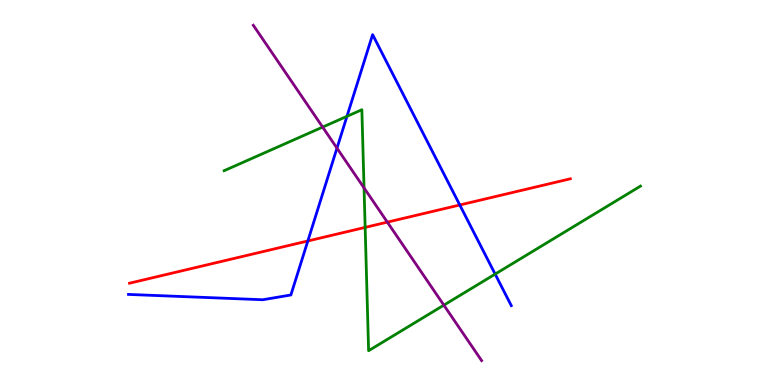[{'lines': ['blue', 'red'], 'intersections': [{'x': 3.97, 'y': 3.74}, {'x': 5.93, 'y': 4.68}]}, {'lines': ['green', 'red'], 'intersections': [{'x': 4.71, 'y': 4.09}]}, {'lines': ['purple', 'red'], 'intersections': [{'x': 5.0, 'y': 4.23}]}, {'lines': ['blue', 'green'], 'intersections': [{'x': 4.48, 'y': 6.98}, {'x': 6.39, 'y': 2.88}]}, {'lines': ['blue', 'purple'], 'intersections': [{'x': 4.35, 'y': 6.15}]}, {'lines': ['green', 'purple'], 'intersections': [{'x': 4.16, 'y': 6.7}, {'x': 4.7, 'y': 5.12}, {'x': 5.73, 'y': 2.07}]}]